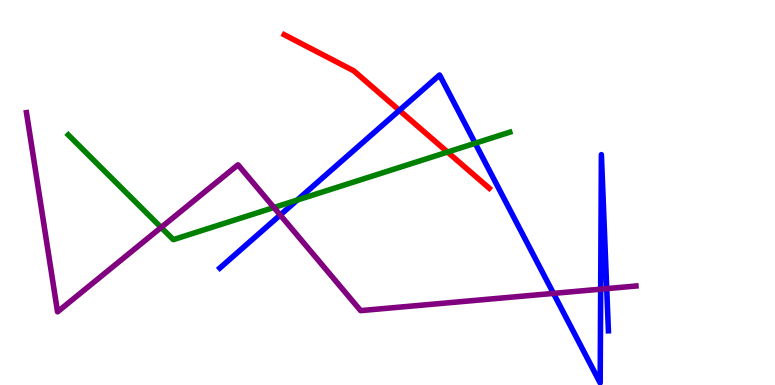[{'lines': ['blue', 'red'], 'intersections': [{'x': 5.15, 'y': 7.13}]}, {'lines': ['green', 'red'], 'intersections': [{'x': 5.77, 'y': 6.05}]}, {'lines': ['purple', 'red'], 'intersections': []}, {'lines': ['blue', 'green'], 'intersections': [{'x': 3.84, 'y': 4.8}, {'x': 6.13, 'y': 6.28}]}, {'lines': ['blue', 'purple'], 'intersections': [{'x': 3.62, 'y': 4.42}, {'x': 7.14, 'y': 2.38}, {'x': 7.75, 'y': 2.49}, {'x': 7.83, 'y': 2.5}]}, {'lines': ['green', 'purple'], 'intersections': [{'x': 2.08, 'y': 4.09}, {'x': 3.53, 'y': 4.61}]}]